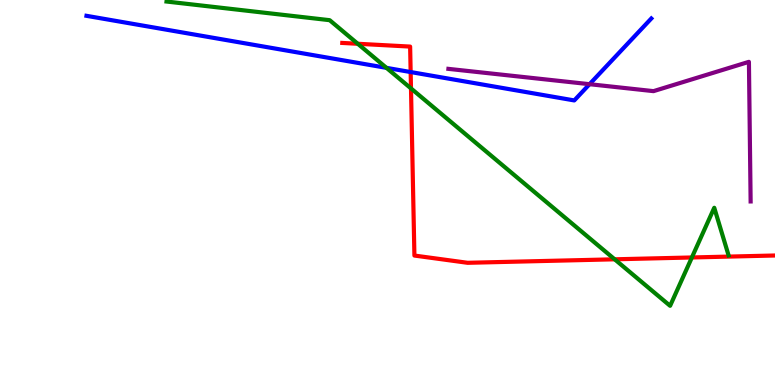[{'lines': ['blue', 'red'], 'intersections': [{'x': 5.3, 'y': 8.13}]}, {'lines': ['green', 'red'], 'intersections': [{'x': 4.62, 'y': 8.86}, {'x': 5.3, 'y': 7.7}, {'x': 7.93, 'y': 3.26}, {'x': 8.93, 'y': 3.31}]}, {'lines': ['purple', 'red'], 'intersections': []}, {'lines': ['blue', 'green'], 'intersections': [{'x': 4.99, 'y': 8.24}]}, {'lines': ['blue', 'purple'], 'intersections': [{'x': 7.61, 'y': 7.81}]}, {'lines': ['green', 'purple'], 'intersections': []}]